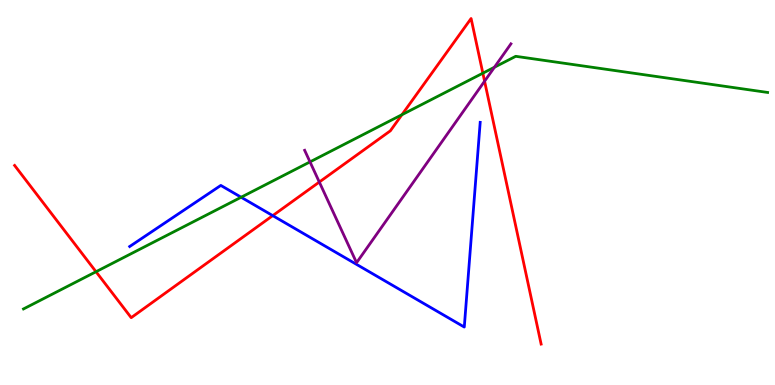[{'lines': ['blue', 'red'], 'intersections': [{'x': 3.52, 'y': 4.4}]}, {'lines': ['green', 'red'], 'intersections': [{'x': 1.24, 'y': 2.94}, {'x': 5.19, 'y': 7.02}, {'x': 6.23, 'y': 8.1}]}, {'lines': ['purple', 'red'], 'intersections': [{'x': 4.12, 'y': 5.27}, {'x': 6.25, 'y': 7.89}]}, {'lines': ['blue', 'green'], 'intersections': [{'x': 3.11, 'y': 4.88}]}, {'lines': ['blue', 'purple'], 'intersections': []}, {'lines': ['green', 'purple'], 'intersections': [{'x': 4.0, 'y': 5.8}, {'x': 6.38, 'y': 8.25}]}]